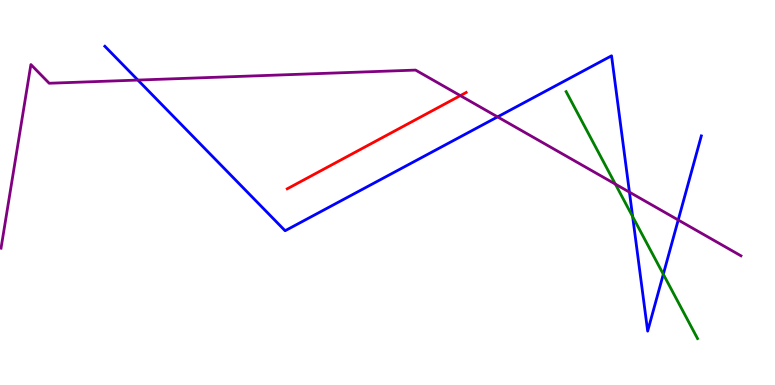[{'lines': ['blue', 'red'], 'intersections': []}, {'lines': ['green', 'red'], 'intersections': []}, {'lines': ['purple', 'red'], 'intersections': [{'x': 5.94, 'y': 7.52}]}, {'lines': ['blue', 'green'], 'intersections': [{'x': 8.16, 'y': 4.37}, {'x': 8.56, 'y': 2.88}]}, {'lines': ['blue', 'purple'], 'intersections': [{'x': 1.78, 'y': 7.92}, {'x': 6.42, 'y': 6.96}, {'x': 8.12, 'y': 5.01}, {'x': 8.75, 'y': 4.29}]}, {'lines': ['green', 'purple'], 'intersections': [{'x': 7.94, 'y': 5.22}]}]